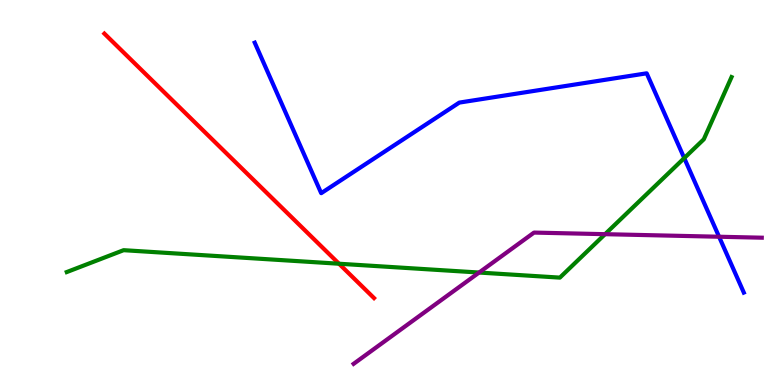[{'lines': ['blue', 'red'], 'intersections': []}, {'lines': ['green', 'red'], 'intersections': [{'x': 4.37, 'y': 3.15}]}, {'lines': ['purple', 'red'], 'intersections': []}, {'lines': ['blue', 'green'], 'intersections': [{'x': 8.83, 'y': 5.89}]}, {'lines': ['blue', 'purple'], 'intersections': [{'x': 9.28, 'y': 3.85}]}, {'lines': ['green', 'purple'], 'intersections': [{'x': 6.18, 'y': 2.92}, {'x': 7.81, 'y': 3.92}]}]